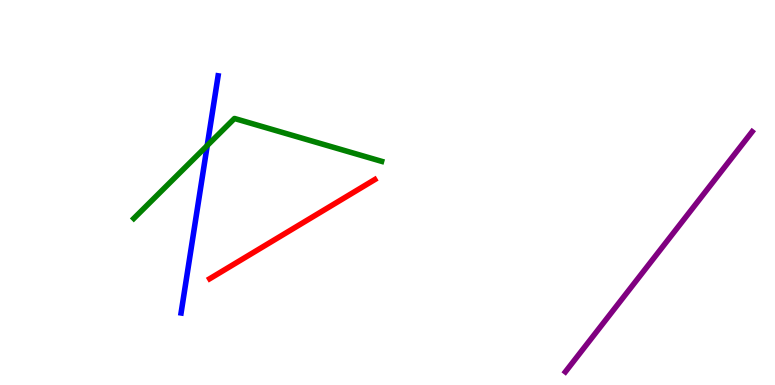[{'lines': ['blue', 'red'], 'intersections': []}, {'lines': ['green', 'red'], 'intersections': []}, {'lines': ['purple', 'red'], 'intersections': []}, {'lines': ['blue', 'green'], 'intersections': [{'x': 2.67, 'y': 6.22}]}, {'lines': ['blue', 'purple'], 'intersections': []}, {'lines': ['green', 'purple'], 'intersections': []}]